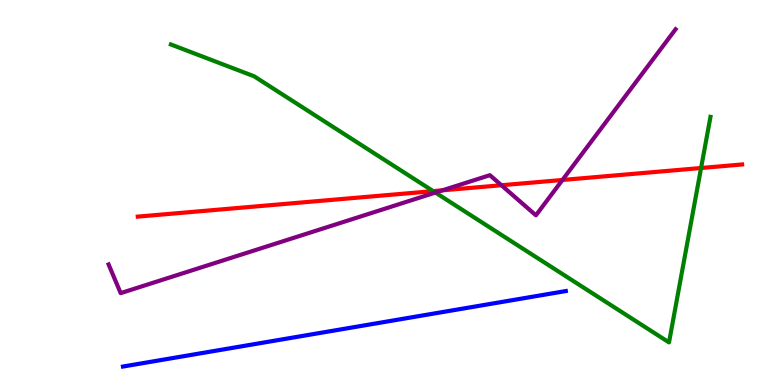[{'lines': ['blue', 'red'], 'intersections': []}, {'lines': ['green', 'red'], 'intersections': [{'x': 5.59, 'y': 5.04}, {'x': 9.05, 'y': 5.64}]}, {'lines': ['purple', 'red'], 'intersections': [{'x': 5.71, 'y': 5.06}, {'x': 6.47, 'y': 5.19}, {'x': 7.26, 'y': 5.33}]}, {'lines': ['blue', 'green'], 'intersections': []}, {'lines': ['blue', 'purple'], 'intersections': []}, {'lines': ['green', 'purple'], 'intersections': [{'x': 5.62, 'y': 5.0}]}]